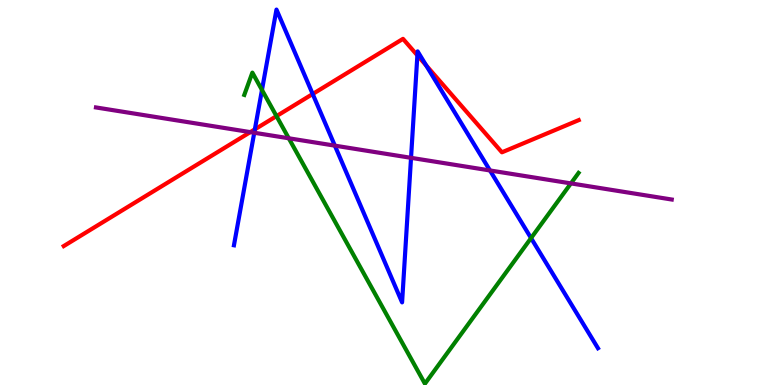[{'lines': ['blue', 'red'], 'intersections': [{'x': 3.29, 'y': 6.64}, {'x': 4.03, 'y': 7.56}, {'x': 5.39, 'y': 8.56}, {'x': 5.5, 'y': 8.3}]}, {'lines': ['green', 'red'], 'intersections': [{'x': 3.57, 'y': 6.98}]}, {'lines': ['purple', 'red'], 'intersections': [{'x': 3.23, 'y': 6.57}]}, {'lines': ['blue', 'green'], 'intersections': [{'x': 3.38, 'y': 7.66}, {'x': 6.85, 'y': 3.82}]}, {'lines': ['blue', 'purple'], 'intersections': [{'x': 3.28, 'y': 6.55}, {'x': 4.32, 'y': 6.22}, {'x': 5.3, 'y': 5.9}, {'x': 6.32, 'y': 5.57}]}, {'lines': ['green', 'purple'], 'intersections': [{'x': 3.73, 'y': 6.41}, {'x': 7.37, 'y': 5.24}]}]